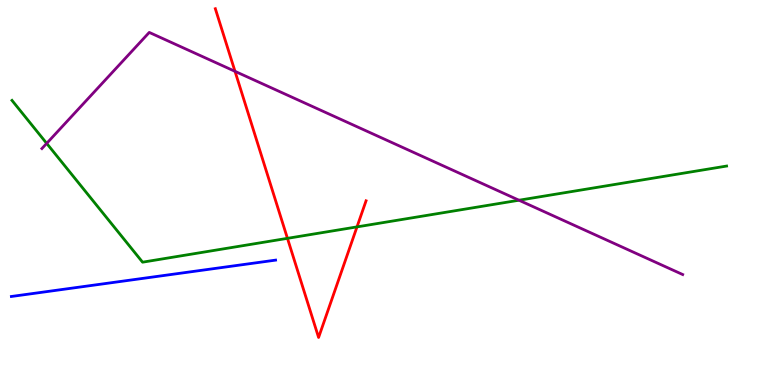[{'lines': ['blue', 'red'], 'intersections': []}, {'lines': ['green', 'red'], 'intersections': [{'x': 3.71, 'y': 3.81}, {'x': 4.61, 'y': 4.11}]}, {'lines': ['purple', 'red'], 'intersections': [{'x': 3.03, 'y': 8.15}]}, {'lines': ['blue', 'green'], 'intersections': []}, {'lines': ['blue', 'purple'], 'intersections': []}, {'lines': ['green', 'purple'], 'intersections': [{'x': 0.602, 'y': 6.28}, {'x': 6.7, 'y': 4.8}]}]